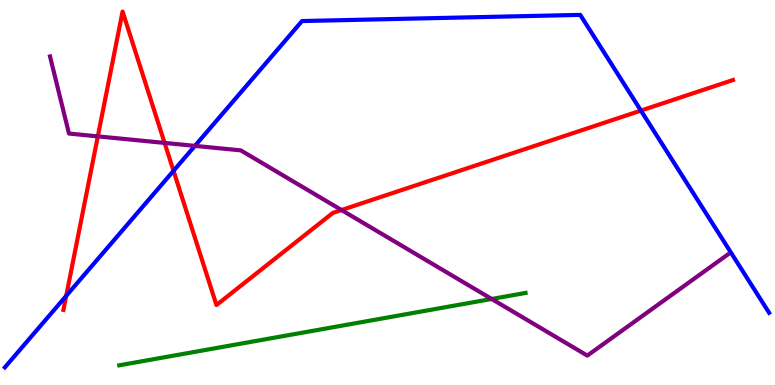[{'lines': ['blue', 'red'], 'intersections': [{'x': 0.854, 'y': 2.31}, {'x': 2.24, 'y': 5.56}, {'x': 8.27, 'y': 7.13}]}, {'lines': ['green', 'red'], 'intersections': []}, {'lines': ['purple', 'red'], 'intersections': [{'x': 1.26, 'y': 6.46}, {'x': 2.12, 'y': 6.29}, {'x': 4.41, 'y': 4.54}]}, {'lines': ['blue', 'green'], 'intersections': []}, {'lines': ['blue', 'purple'], 'intersections': [{'x': 2.52, 'y': 6.21}]}, {'lines': ['green', 'purple'], 'intersections': [{'x': 6.34, 'y': 2.23}]}]